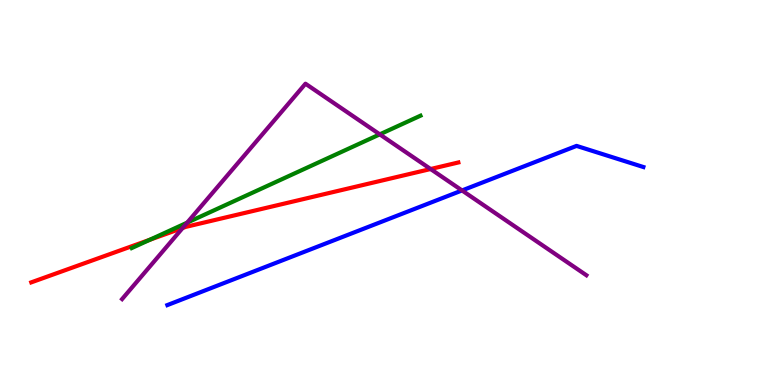[{'lines': ['blue', 'red'], 'intersections': []}, {'lines': ['green', 'red'], 'intersections': [{'x': 1.93, 'y': 3.77}]}, {'lines': ['purple', 'red'], 'intersections': [{'x': 2.36, 'y': 4.08}, {'x': 5.56, 'y': 5.61}]}, {'lines': ['blue', 'green'], 'intersections': []}, {'lines': ['blue', 'purple'], 'intersections': [{'x': 5.96, 'y': 5.05}]}, {'lines': ['green', 'purple'], 'intersections': [{'x': 2.42, 'y': 4.22}, {'x': 4.9, 'y': 6.51}]}]